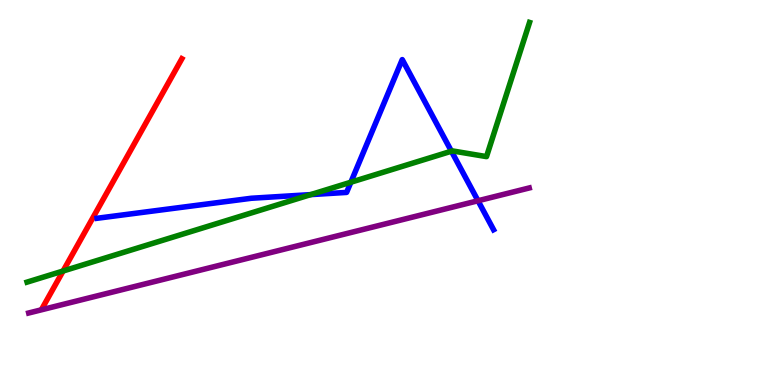[{'lines': ['blue', 'red'], 'intersections': []}, {'lines': ['green', 'red'], 'intersections': [{'x': 0.814, 'y': 2.96}]}, {'lines': ['purple', 'red'], 'intersections': []}, {'lines': ['blue', 'green'], 'intersections': [{'x': 4.01, 'y': 4.95}, {'x': 4.53, 'y': 5.27}, {'x': 5.82, 'y': 6.07}]}, {'lines': ['blue', 'purple'], 'intersections': [{'x': 6.17, 'y': 4.79}]}, {'lines': ['green', 'purple'], 'intersections': []}]